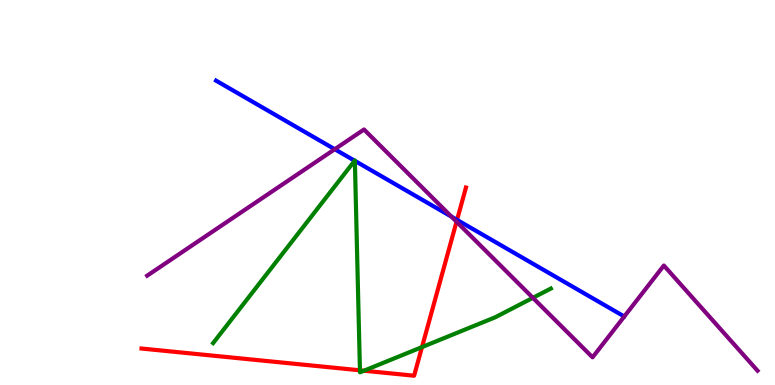[{'lines': ['blue', 'red'], 'intersections': [{'x': 5.9, 'y': 4.29}]}, {'lines': ['green', 'red'], 'intersections': [{'x': 4.64, 'y': 0.382}, {'x': 4.7, 'y': 0.371}, {'x': 5.45, 'y': 0.985}]}, {'lines': ['purple', 'red'], 'intersections': [{'x': 5.89, 'y': 4.24}]}, {'lines': ['blue', 'green'], 'intersections': [{'x': 4.58, 'y': 5.83}, {'x': 4.58, 'y': 5.82}]}, {'lines': ['blue', 'purple'], 'intersections': [{'x': 4.32, 'y': 6.12}, {'x': 5.83, 'y': 4.37}]}, {'lines': ['green', 'purple'], 'intersections': [{'x': 6.88, 'y': 2.26}]}]